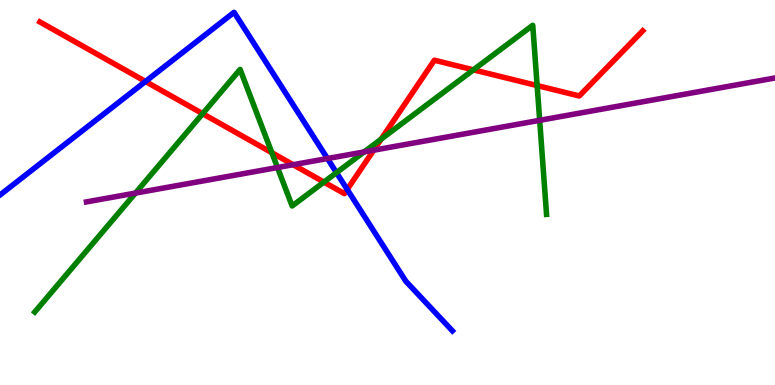[{'lines': ['blue', 'red'], 'intersections': [{'x': 1.88, 'y': 7.88}, {'x': 4.48, 'y': 5.08}]}, {'lines': ['green', 'red'], 'intersections': [{'x': 2.61, 'y': 7.05}, {'x': 3.51, 'y': 6.03}, {'x': 4.18, 'y': 5.27}, {'x': 4.92, 'y': 6.39}, {'x': 6.11, 'y': 8.19}, {'x': 6.93, 'y': 7.78}]}, {'lines': ['purple', 'red'], 'intersections': [{'x': 3.78, 'y': 5.72}, {'x': 4.82, 'y': 6.1}]}, {'lines': ['blue', 'green'], 'intersections': [{'x': 4.34, 'y': 5.52}]}, {'lines': ['blue', 'purple'], 'intersections': [{'x': 4.23, 'y': 5.88}]}, {'lines': ['green', 'purple'], 'intersections': [{'x': 1.75, 'y': 4.98}, {'x': 3.58, 'y': 5.65}, {'x': 4.7, 'y': 6.05}, {'x': 6.96, 'y': 6.87}]}]